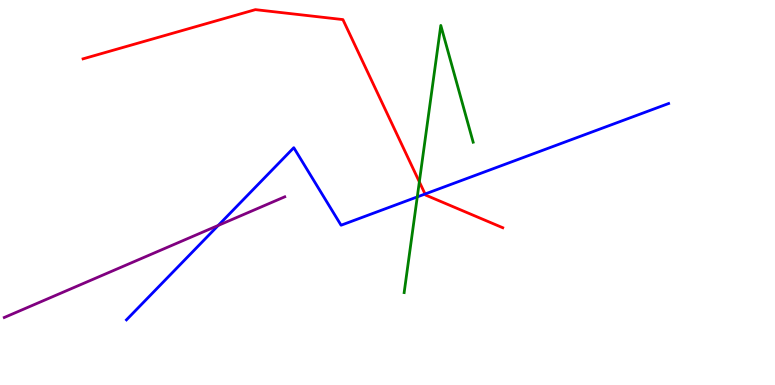[{'lines': ['blue', 'red'], 'intersections': [{'x': 5.48, 'y': 4.96}]}, {'lines': ['green', 'red'], 'intersections': [{'x': 5.41, 'y': 5.28}]}, {'lines': ['purple', 'red'], 'intersections': []}, {'lines': ['blue', 'green'], 'intersections': [{'x': 5.38, 'y': 4.89}]}, {'lines': ['blue', 'purple'], 'intersections': [{'x': 2.82, 'y': 4.14}]}, {'lines': ['green', 'purple'], 'intersections': []}]